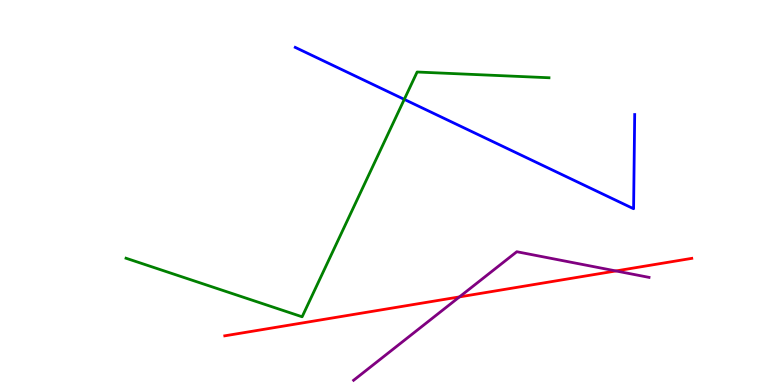[{'lines': ['blue', 'red'], 'intersections': []}, {'lines': ['green', 'red'], 'intersections': []}, {'lines': ['purple', 'red'], 'intersections': [{'x': 5.93, 'y': 2.29}, {'x': 7.95, 'y': 2.96}]}, {'lines': ['blue', 'green'], 'intersections': [{'x': 5.22, 'y': 7.42}]}, {'lines': ['blue', 'purple'], 'intersections': []}, {'lines': ['green', 'purple'], 'intersections': []}]